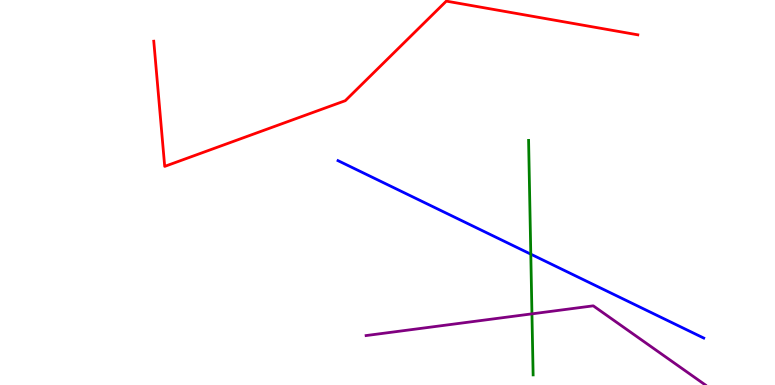[{'lines': ['blue', 'red'], 'intersections': []}, {'lines': ['green', 'red'], 'intersections': []}, {'lines': ['purple', 'red'], 'intersections': []}, {'lines': ['blue', 'green'], 'intersections': [{'x': 6.85, 'y': 3.4}]}, {'lines': ['blue', 'purple'], 'intersections': []}, {'lines': ['green', 'purple'], 'intersections': [{'x': 6.86, 'y': 1.85}]}]